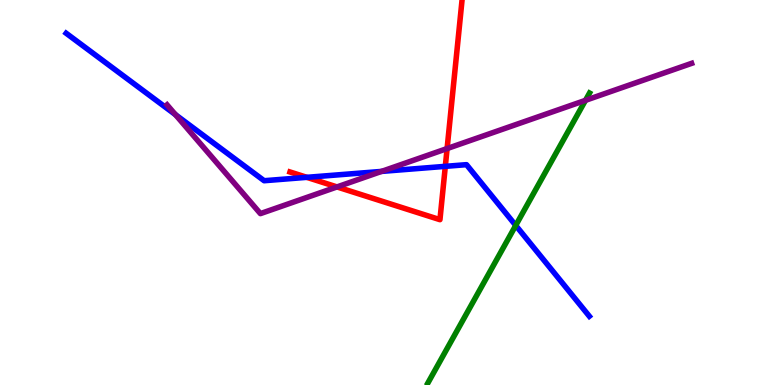[{'lines': ['blue', 'red'], 'intersections': [{'x': 3.96, 'y': 5.39}, {'x': 5.75, 'y': 5.68}]}, {'lines': ['green', 'red'], 'intersections': []}, {'lines': ['purple', 'red'], 'intersections': [{'x': 4.35, 'y': 5.14}, {'x': 5.77, 'y': 6.14}]}, {'lines': ['blue', 'green'], 'intersections': [{'x': 6.65, 'y': 4.14}]}, {'lines': ['blue', 'purple'], 'intersections': [{'x': 2.26, 'y': 7.02}, {'x': 4.92, 'y': 5.55}]}, {'lines': ['green', 'purple'], 'intersections': [{'x': 7.55, 'y': 7.39}]}]